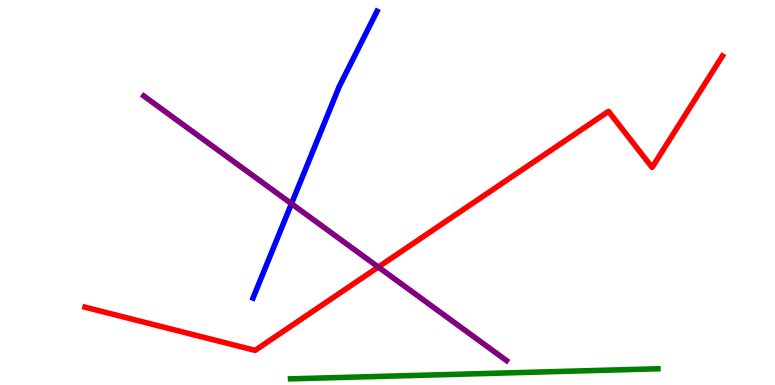[{'lines': ['blue', 'red'], 'intersections': []}, {'lines': ['green', 'red'], 'intersections': []}, {'lines': ['purple', 'red'], 'intersections': [{'x': 4.88, 'y': 3.06}]}, {'lines': ['blue', 'green'], 'intersections': []}, {'lines': ['blue', 'purple'], 'intersections': [{'x': 3.76, 'y': 4.71}]}, {'lines': ['green', 'purple'], 'intersections': []}]